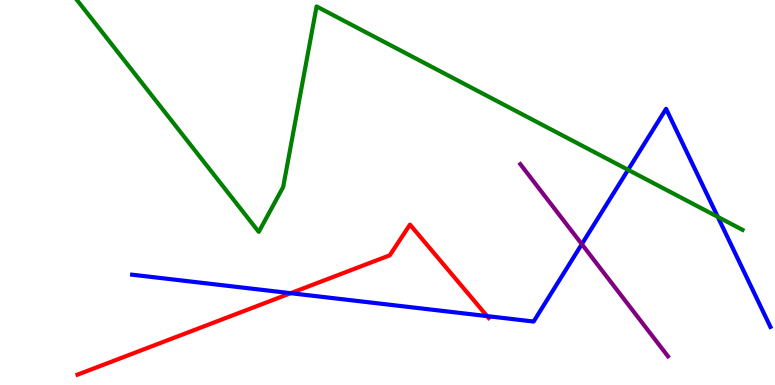[{'lines': ['blue', 'red'], 'intersections': [{'x': 3.75, 'y': 2.38}, {'x': 6.29, 'y': 1.79}]}, {'lines': ['green', 'red'], 'intersections': []}, {'lines': ['purple', 'red'], 'intersections': []}, {'lines': ['blue', 'green'], 'intersections': [{'x': 8.1, 'y': 5.59}, {'x': 9.26, 'y': 4.37}]}, {'lines': ['blue', 'purple'], 'intersections': [{'x': 7.51, 'y': 3.66}]}, {'lines': ['green', 'purple'], 'intersections': []}]